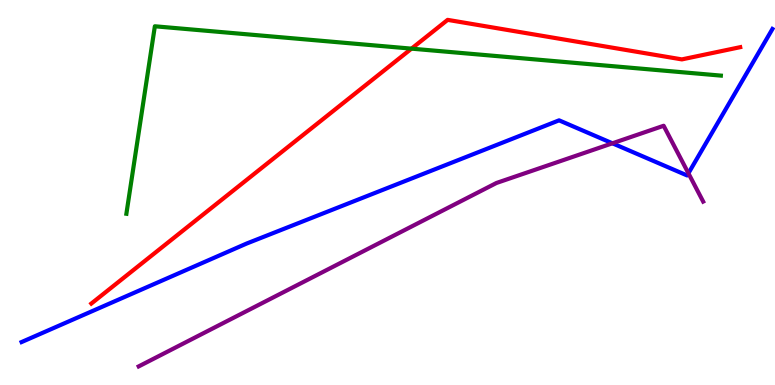[{'lines': ['blue', 'red'], 'intersections': []}, {'lines': ['green', 'red'], 'intersections': [{'x': 5.31, 'y': 8.74}]}, {'lines': ['purple', 'red'], 'intersections': []}, {'lines': ['blue', 'green'], 'intersections': []}, {'lines': ['blue', 'purple'], 'intersections': [{'x': 7.9, 'y': 6.28}, {'x': 8.88, 'y': 5.5}]}, {'lines': ['green', 'purple'], 'intersections': []}]